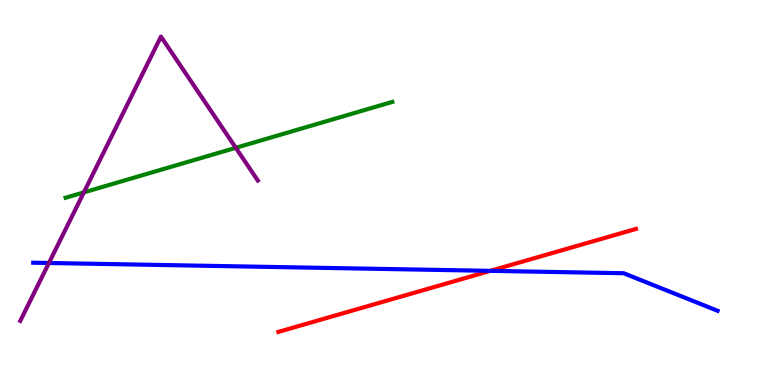[{'lines': ['blue', 'red'], 'intersections': [{'x': 6.33, 'y': 2.96}]}, {'lines': ['green', 'red'], 'intersections': []}, {'lines': ['purple', 'red'], 'intersections': []}, {'lines': ['blue', 'green'], 'intersections': []}, {'lines': ['blue', 'purple'], 'intersections': [{'x': 0.631, 'y': 3.17}]}, {'lines': ['green', 'purple'], 'intersections': [{'x': 1.08, 'y': 5.0}, {'x': 3.04, 'y': 6.16}]}]